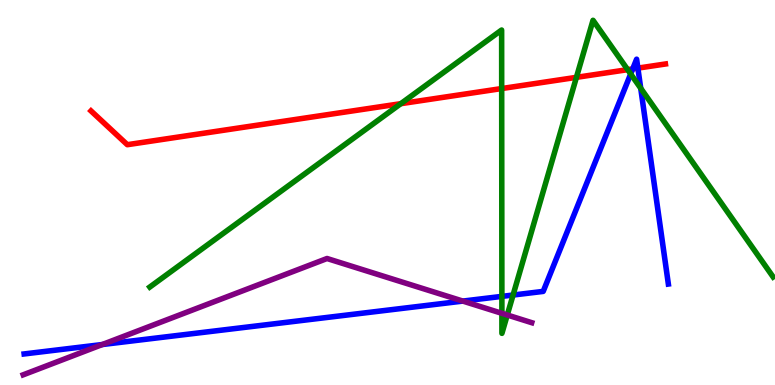[{'lines': ['blue', 'red'], 'intersections': [{'x': 8.16, 'y': 8.21}, {'x': 8.23, 'y': 8.23}]}, {'lines': ['green', 'red'], 'intersections': [{'x': 5.17, 'y': 7.31}, {'x': 6.47, 'y': 7.7}, {'x': 7.44, 'y': 7.99}, {'x': 8.1, 'y': 8.19}]}, {'lines': ['purple', 'red'], 'intersections': []}, {'lines': ['blue', 'green'], 'intersections': [{'x': 6.48, 'y': 2.3}, {'x': 6.62, 'y': 2.34}, {'x': 8.14, 'y': 8.08}, {'x': 8.27, 'y': 7.71}]}, {'lines': ['blue', 'purple'], 'intersections': [{'x': 1.32, 'y': 1.05}, {'x': 5.97, 'y': 2.18}]}, {'lines': ['green', 'purple'], 'intersections': [{'x': 6.48, 'y': 1.86}, {'x': 6.55, 'y': 1.82}]}]